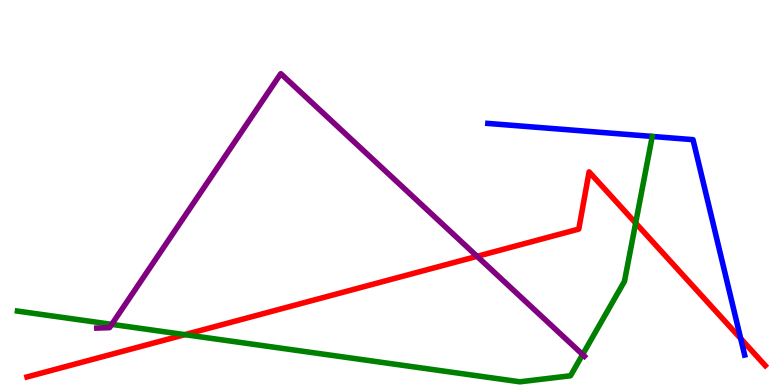[{'lines': ['blue', 'red'], 'intersections': [{'x': 9.56, 'y': 1.21}]}, {'lines': ['green', 'red'], 'intersections': [{'x': 2.39, 'y': 1.31}, {'x': 8.2, 'y': 4.21}]}, {'lines': ['purple', 'red'], 'intersections': [{'x': 6.16, 'y': 3.34}]}, {'lines': ['blue', 'green'], 'intersections': []}, {'lines': ['blue', 'purple'], 'intersections': []}, {'lines': ['green', 'purple'], 'intersections': [{'x': 1.44, 'y': 1.58}, {'x': 7.52, 'y': 0.791}]}]